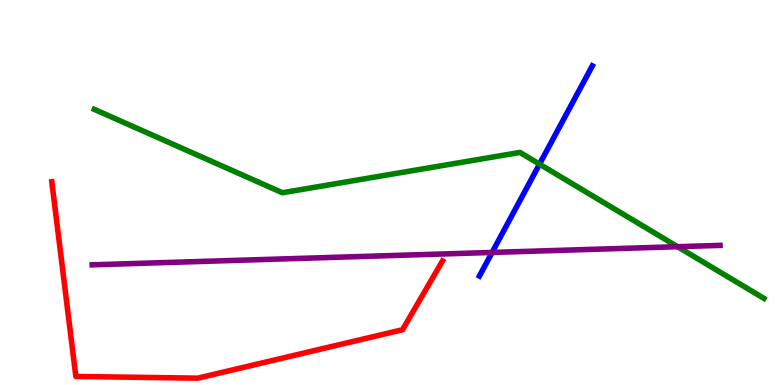[{'lines': ['blue', 'red'], 'intersections': []}, {'lines': ['green', 'red'], 'intersections': []}, {'lines': ['purple', 'red'], 'intersections': []}, {'lines': ['blue', 'green'], 'intersections': [{'x': 6.96, 'y': 5.74}]}, {'lines': ['blue', 'purple'], 'intersections': [{'x': 6.35, 'y': 3.44}]}, {'lines': ['green', 'purple'], 'intersections': [{'x': 8.74, 'y': 3.59}]}]